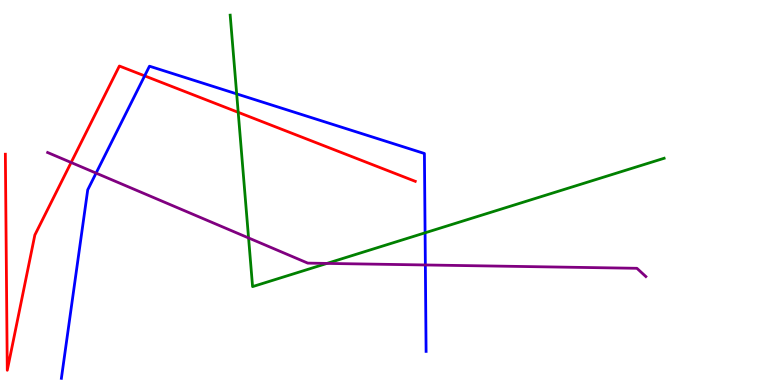[{'lines': ['blue', 'red'], 'intersections': [{'x': 1.87, 'y': 8.03}]}, {'lines': ['green', 'red'], 'intersections': [{'x': 3.07, 'y': 7.08}]}, {'lines': ['purple', 'red'], 'intersections': [{'x': 0.918, 'y': 5.78}]}, {'lines': ['blue', 'green'], 'intersections': [{'x': 3.05, 'y': 7.56}, {'x': 5.48, 'y': 3.95}]}, {'lines': ['blue', 'purple'], 'intersections': [{'x': 1.24, 'y': 5.5}, {'x': 5.49, 'y': 3.12}]}, {'lines': ['green', 'purple'], 'intersections': [{'x': 3.21, 'y': 3.82}, {'x': 4.22, 'y': 3.16}]}]